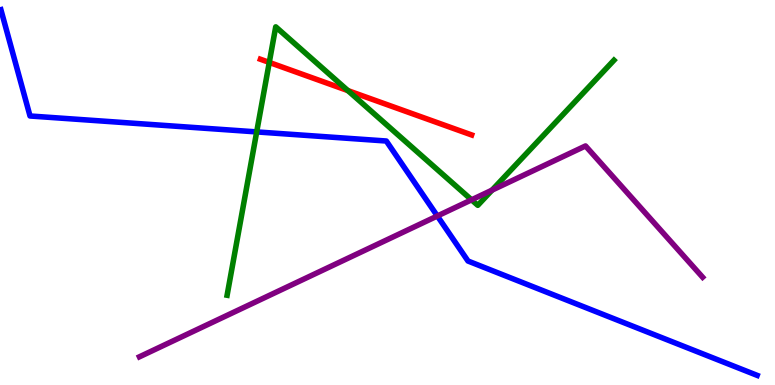[{'lines': ['blue', 'red'], 'intersections': []}, {'lines': ['green', 'red'], 'intersections': [{'x': 3.47, 'y': 8.38}, {'x': 4.49, 'y': 7.65}]}, {'lines': ['purple', 'red'], 'intersections': []}, {'lines': ['blue', 'green'], 'intersections': [{'x': 3.31, 'y': 6.57}]}, {'lines': ['blue', 'purple'], 'intersections': [{'x': 5.64, 'y': 4.39}]}, {'lines': ['green', 'purple'], 'intersections': [{'x': 6.08, 'y': 4.81}, {'x': 6.35, 'y': 5.06}]}]